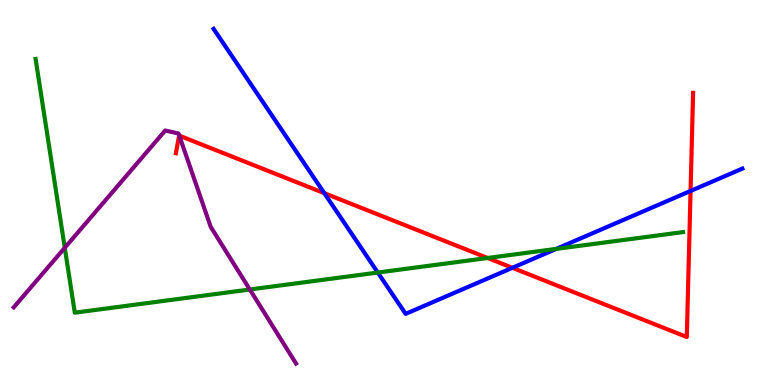[{'lines': ['blue', 'red'], 'intersections': [{'x': 4.18, 'y': 4.98}, {'x': 6.61, 'y': 3.04}, {'x': 8.91, 'y': 5.04}]}, {'lines': ['green', 'red'], 'intersections': [{'x': 6.29, 'y': 3.3}]}, {'lines': ['purple', 'red'], 'intersections': [{'x': 2.31, 'y': 6.48}]}, {'lines': ['blue', 'green'], 'intersections': [{'x': 4.87, 'y': 2.92}, {'x': 7.18, 'y': 3.53}]}, {'lines': ['blue', 'purple'], 'intersections': []}, {'lines': ['green', 'purple'], 'intersections': [{'x': 0.836, 'y': 3.56}, {'x': 3.22, 'y': 2.48}]}]